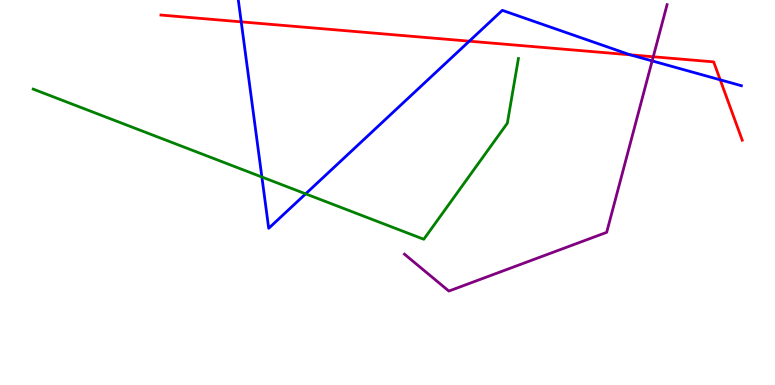[{'lines': ['blue', 'red'], 'intersections': [{'x': 3.11, 'y': 9.43}, {'x': 6.06, 'y': 8.93}, {'x': 8.13, 'y': 8.58}, {'x': 9.29, 'y': 7.93}]}, {'lines': ['green', 'red'], 'intersections': []}, {'lines': ['purple', 'red'], 'intersections': [{'x': 8.43, 'y': 8.53}]}, {'lines': ['blue', 'green'], 'intersections': [{'x': 3.38, 'y': 5.4}, {'x': 3.94, 'y': 4.97}]}, {'lines': ['blue', 'purple'], 'intersections': [{'x': 8.41, 'y': 8.42}]}, {'lines': ['green', 'purple'], 'intersections': []}]